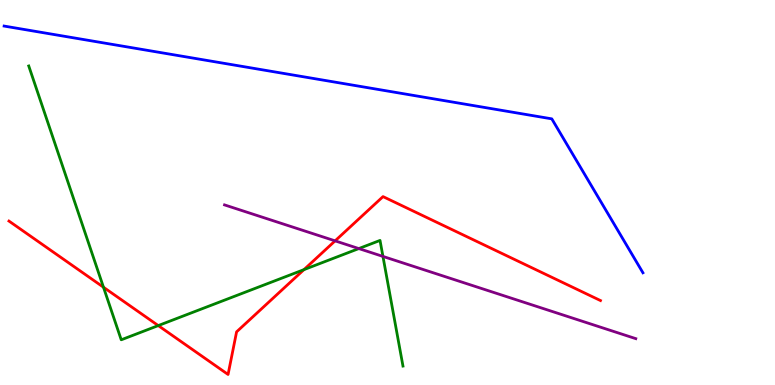[{'lines': ['blue', 'red'], 'intersections': []}, {'lines': ['green', 'red'], 'intersections': [{'x': 1.34, 'y': 2.54}, {'x': 2.04, 'y': 1.54}, {'x': 3.92, 'y': 3.0}]}, {'lines': ['purple', 'red'], 'intersections': [{'x': 4.32, 'y': 3.74}]}, {'lines': ['blue', 'green'], 'intersections': []}, {'lines': ['blue', 'purple'], 'intersections': []}, {'lines': ['green', 'purple'], 'intersections': [{'x': 4.63, 'y': 3.54}, {'x': 4.94, 'y': 3.34}]}]